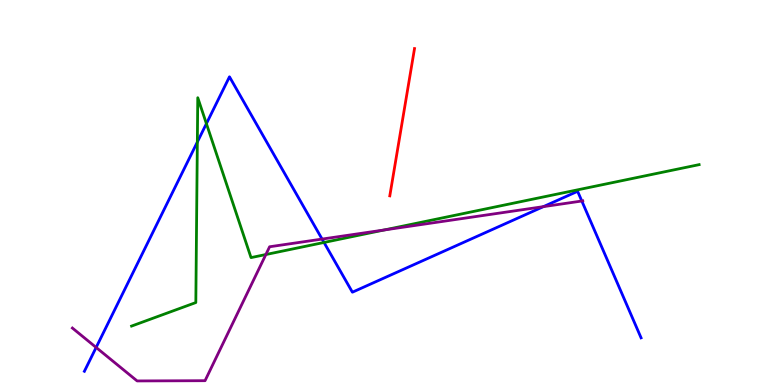[{'lines': ['blue', 'red'], 'intersections': []}, {'lines': ['green', 'red'], 'intersections': []}, {'lines': ['purple', 'red'], 'intersections': []}, {'lines': ['blue', 'green'], 'intersections': [{'x': 2.55, 'y': 6.31}, {'x': 2.66, 'y': 6.79}, {'x': 4.18, 'y': 3.7}]}, {'lines': ['blue', 'purple'], 'intersections': [{'x': 1.24, 'y': 0.975}, {'x': 4.16, 'y': 3.79}, {'x': 7.01, 'y': 4.63}, {'x': 7.51, 'y': 4.78}]}, {'lines': ['green', 'purple'], 'intersections': [{'x': 3.43, 'y': 3.39}, {'x': 4.96, 'y': 4.03}]}]